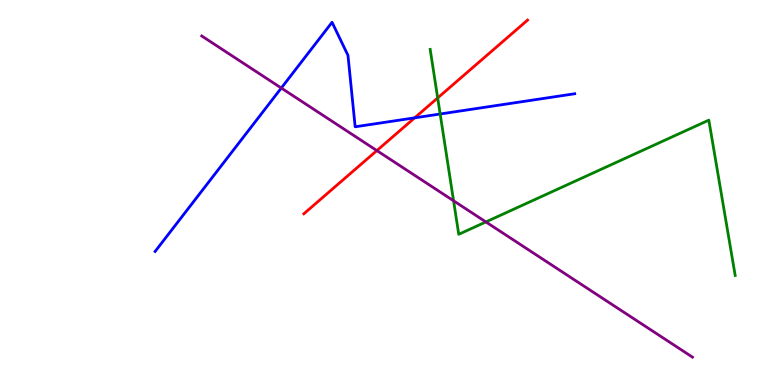[{'lines': ['blue', 'red'], 'intersections': [{'x': 5.35, 'y': 6.94}]}, {'lines': ['green', 'red'], 'intersections': [{'x': 5.65, 'y': 7.46}]}, {'lines': ['purple', 'red'], 'intersections': [{'x': 4.86, 'y': 6.09}]}, {'lines': ['blue', 'green'], 'intersections': [{'x': 5.68, 'y': 7.04}]}, {'lines': ['blue', 'purple'], 'intersections': [{'x': 3.63, 'y': 7.71}]}, {'lines': ['green', 'purple'], 'intersections': [{'x': 5.85, 'y': 4.78}, {'x': 6.27, 'y': 4.24}]}]